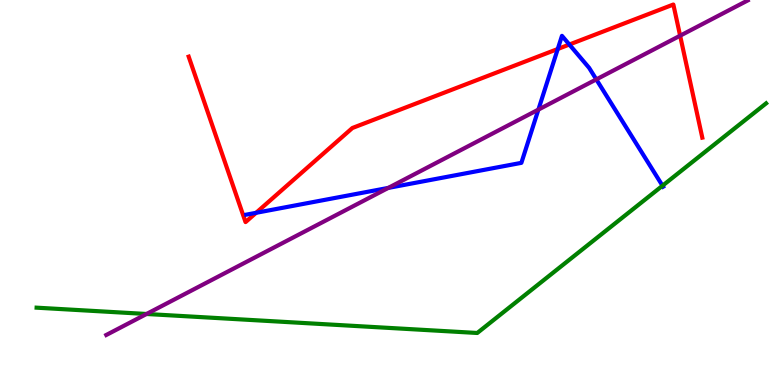[{'lines': ['blue', 'red'], 'intersections': [{'x': 3.3, 'y': 4.47}, {'x': 7.2, 'y': 8.73}, {'x': 7.35, 'y': 8.84}]}, {'lines': ['green', 'red'], 'intersections': []}, {'lines': ['purple', 'red'], 'intersections': [{'x': 8.78, 'y': 9.07}]}, {'lines': ['blue', 'green'], 'intersections': [{'x': 8.55, 'y': 5.18}]}, {'lines': ['blue', 'purple'], 'intersections': [{'x': 5.01, 'y': 5.12}, {'x': 6.95, 'y': 7.15}, {'x': 7.69, 'y': 7.94}]}, {'lines': ['green', 'purple'], 'intersections': [{'x': 1.89, 'y': 1.84}]}]